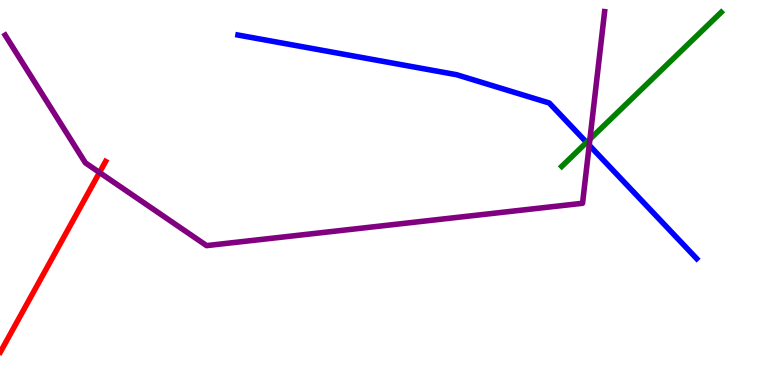[{'lines': ['blue', 'red'], 'intersections': []}, {'lines': ['green', 'red'], 'intersections': []}, {'lines': ['purple', 'red'], 'intersections': [{'x': 1.28, 'y': 5.52}]}, {'lines': ['blue', 'green'], 'intersections': [{'x': 7.57, 'y': 6.3}]}, {'lines': ['blue', 'purple'], 'intersections': [{'x': 7.6, 'y': 6.23}]}, {'lines': ['green', 'purple'], 'intersections': [{'x': 7.61, 'y': 6.39}]}]